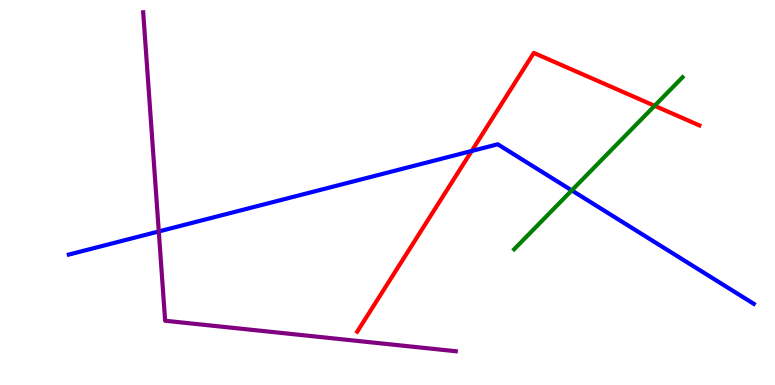[{'lines': ['blue', 'red'], 'intersections': [{'x': 6.09, 'y': 6.08}]}, {'lines': ['green', 'red'], 'intersections': [{'x': 8.45, 'y': 7.25}]}, {'lines': ['purple', 'red'], 'intersections': []}, {'lines': ['blue', 'green'], 'intersections': [{'x': 7.38, 'y': 5.05}]}, {'lines': ['blue', 'purple'], 'intersections': [{'x': 2.05, 'y': 3.99}]}, {'lines': ['green', 'purple'], 'intersections': []}]